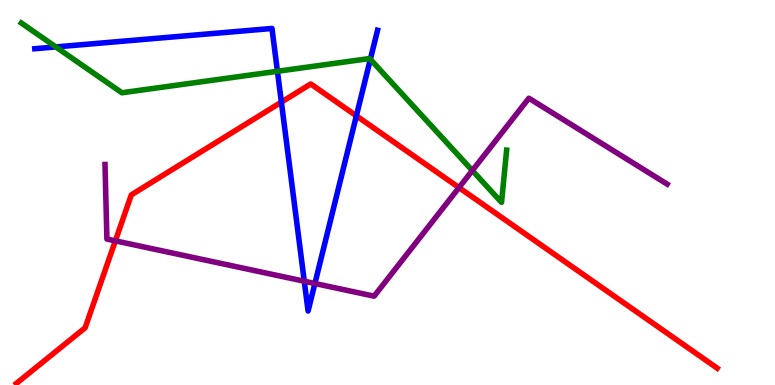[{'lines': ['blue', 'red'], 'intersections': [{'x': 3.63, 'y': 7.35}, {'x': 4.6, 'y': 6.99}]}, {'lines': ['green', 'red'], 'intersections': []}, {'lines': ['purple', 'red'], 'intersections': [{'x': 1.49, 'y': 3.74}, {'x': 5.92, 'y': 5.13}]}, {'lines': ['blue', 'green'], 'intersections': [{'x': 0.72, 'y': 8.78}, {'x': 3.58, 'y': 8.15}, {'x': 4.78, 'y': 8.46}]}, {'lines': ['blue', 'purple'], 'intersections': [{'x': 3.93, 'y': 2.7}, {'x': 4.06, 'y': 2.64}]}, {'lines': ['green', 'purple'], 'intersections': [{'x': 6.09, 'y': 5.57}]}]